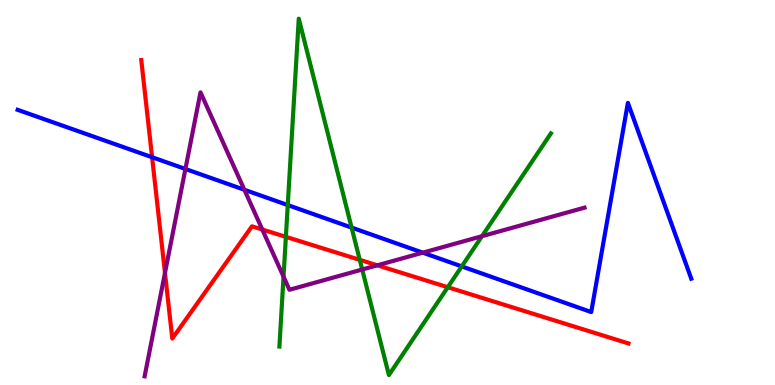[{'lines': ['blue', 'red'], 'intersections': [{'x': 1.96, 'y': 5.92}]}, {'lines': ['green', 'red'], 'intersections': [{'x': 3.69, 'y': 3.85}, {'x': 4.64, 'y': 3.25}, {'x': 5.78, 'y': 2.54}]}, {'lines': ['purple', 'red'], 'intersections': [{'x': 2.13, 'y': 2.91}, {'x': 3.38, 'y': 4.04}, {'x': 4.87, 'y': 3.11}]}, {'lines': ['blue', 'green'], 'intersections': [{'x': 3.71, 'y': 4.67}, {'x': 4.54, 'y': 4.09}, {'x': 5.96, 'y': 3.08}]}, {'lines': ['blue', 'purple'], 'intersections': [{'x': 2.39, 'y': 5.61}, {'x': 3.15, 'y': 5.07}, {'x': 5.46, 'y': 3.44}]}, {'lines': ['green', 'purple'], 'intersections': [{'x': 3.66, 'y': 2.81}, {'x': 4.67, 'y': 3.0}, {'x': 6.22, 'y': 3.87}]}]